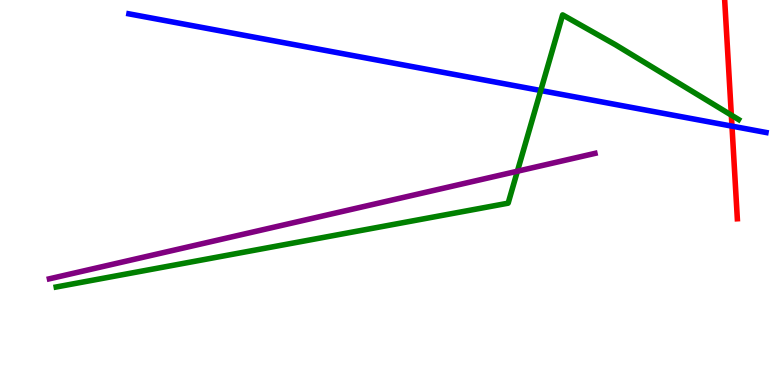[{'lines': ['blue', 'red'], 'intersections': [{'x': 9.44, 'y': 6.72}]}, {'lines': ['green', 'red'], 'intersections': [{'x': 9.44, 'y': 7.01}]}, {'lines': ['purple', 'red'], 'intersections': []}, {'lines': ['blue', 'green'], 'intersections': [{'x': 6.98, 'y': 7.65}]}, {'lines': ['blue', 'purple'], 'intersections': []}, {'lines': ['green', 'purple'], 'intersections': [{'x': 6.68, 'y': 5.55}]}]